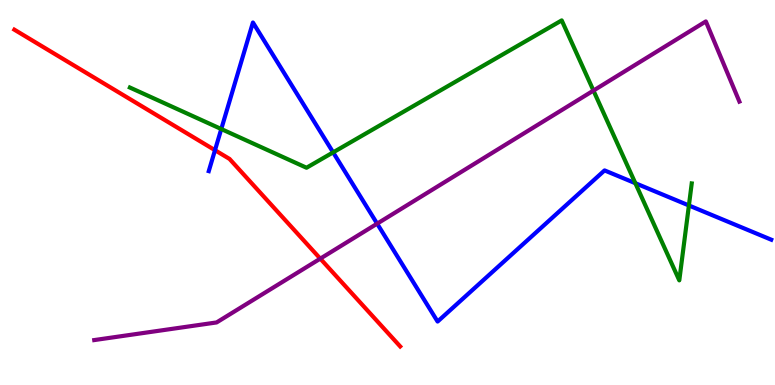[{'lines': ['blue', 'red'], 'intersections': [{'x': 2.77, 'y': 6.1}]}, {'lines': ['green', 'red'], 'intersections': []}, {'lines': ['purple', 'red'], 'intersections': [{'x': 4.13, 'y': 3.28}]}, {'lines': ['blue', 'green'], 'intersections': [{'x': 2.86, 'y': 6.65}, {'x': 4.3, 'y': 6.04}, {'x': 8.2, 'y': 5.24}, {'x': 8.89, 'y': 4.66}]}, {'lines': ['blue', 'purple'], 'intersections': [{'x': 4.87, 'y': 4.19}]}, {'lines': ['green', 'purple'], 'intersections': [{'x': 7.66, 'y': 7.65}]}]